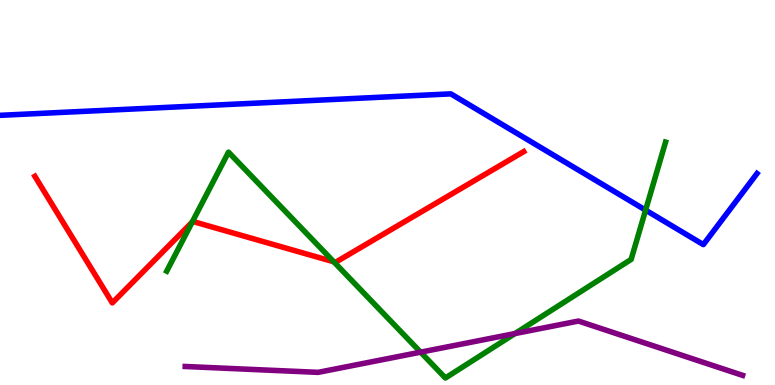[{'lines': ['blue', 'red'], 'intersections': []}, {'lines': ['green', 'red'], 'intersections': [{'x': 2.48, 'y': 4.23}, {'x': 4.31, 'y': 3.2}]}, {'lines': ['purple', 'red'], 'intersections': []}, {'lines': ['blue', 'green'], 'intersections': [{'x': 8.33, 'y': 4.54}]}, {'lines': ['blue', 'purple'], 'intersections': []}, {'lines': ['green', 'purple'], 'intersections': [{'x': 5.43, 'y': 0.853}, {'x': 6.65, 'y': 1.34}]}]